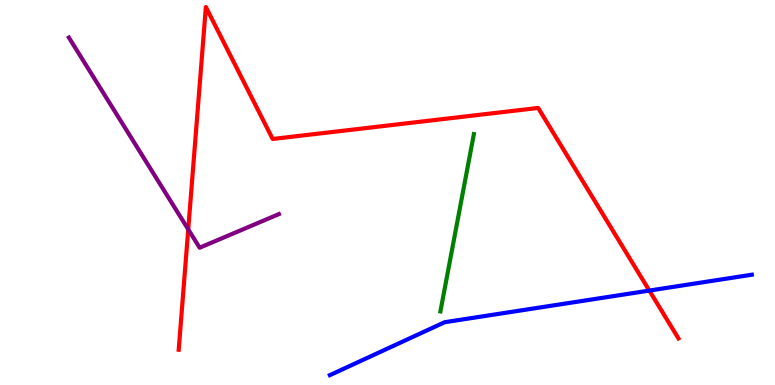[{'lines': ['blue', 'red'], 'intersections': [{'x': 8.38, 'y': 2.45}]}, {'lines': ['green', 'red'], 'intersections': []}, {'lines': ['purple', 'red'], 'intersections': [{'x': 2.43, 'y': 4.04}]}, {'lines': ['blue', 'green'], 'intersections': []}, {'lines': ['blue', 'purple'], 'intersections': []}, {'lines': ['green', 'purple'], 'intersections': []}]